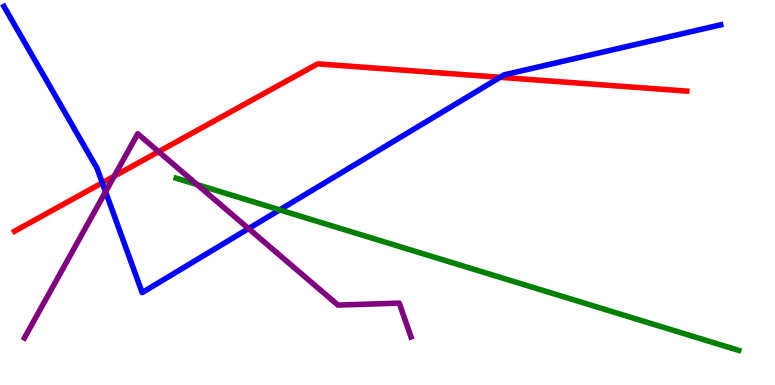[{'lines': ['blue', 'red'], 'intersections': [{'x': 1.32, 'y': 5.25}, {'x': 6.45, 'y': 7.99}]}, {'lines': ['green', 'red'], 'intersections': []}, {'lines': ['purple', 'red'], 'intersections': [{'x': 1.47, 'y': 5.42}, {'x': 2.05, 'y': 6.06}]}, {'lines': ['blue', 'green'], 'intersections': [{'x': 3.61, 'y': 4.55}]}, {'lines': ['blue', 'purple'], 'intersections': [{'x': 1.36, 'y': 5.02}, {'x': 3.21, 'y': 4.06}]}, {'lines': ['green', 'purple'], 'intersections': [{'x': 2.54, 'y': 5.21}]}]